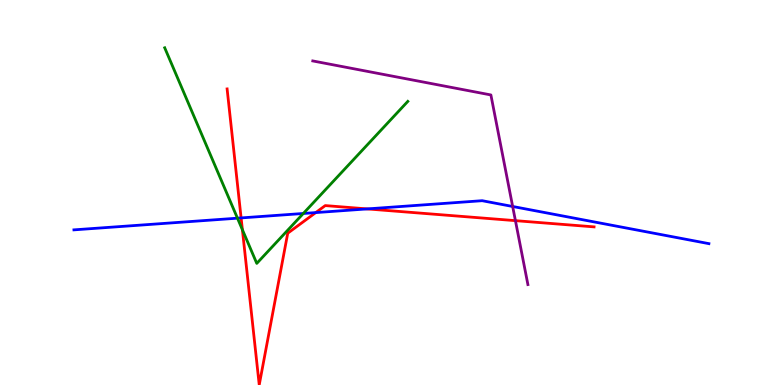[{'lines': ['blue', 'red'], 'intersections': [{'x': 3.11, 'y': 4.34}, {'x': 4.07, 'y': 4.48}, {'x': 4.74, 'y': 4.57}]}, {'lines': ['green', 'red'], 'intersections': [{'x': 3.13, 'y': 4.03}]}, {'lines': ['purple', 'red'], 'intersections': [{'x': 6.65, 'y': 4.27}]}, {'lines': ['blue', 'green'], 'intersections': [{'x': 3.06, 'y': 4.33}, {'x': 3.91, 'y': 4.46}]}, {'lines': ['blue', 'purple'], 'intersections': [{'x': 6.61, 'y': 4.64}]}, {'lines': ['green', 'purple'], 'intersections': []}]